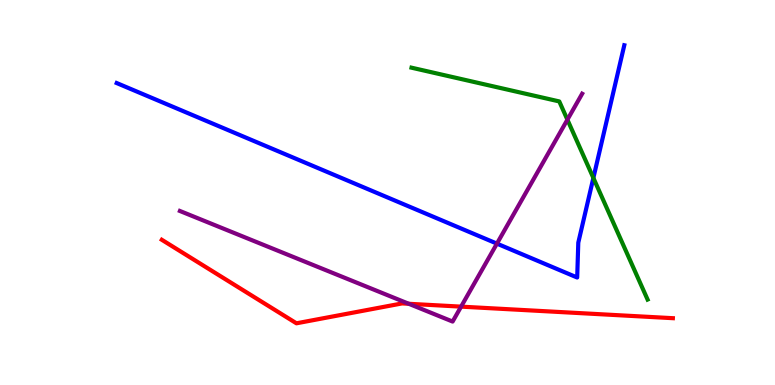[{'lines': ['blue', 'red'], 'intersections': []}, {'lines': ['green', 'red'], 'intersections': []}, {'lines': ['purple', 'red'], 'intersections': [{'x': 5.27, 'y': 2.11}, {'x': 5.95, 'y': 2.04}]}, {'lines': ['blue', 'green'], 'intersections': [{'x': 7.66, 'y': 5.38}]}, {'lines': ['blue', 'purple'], 'intersections': [{'x': 6.41, 'y': 3.67}]}, {'lines': ['green', 'purple'], 'intersections': [{'x': 7.32, 'y': 6.89}]}]